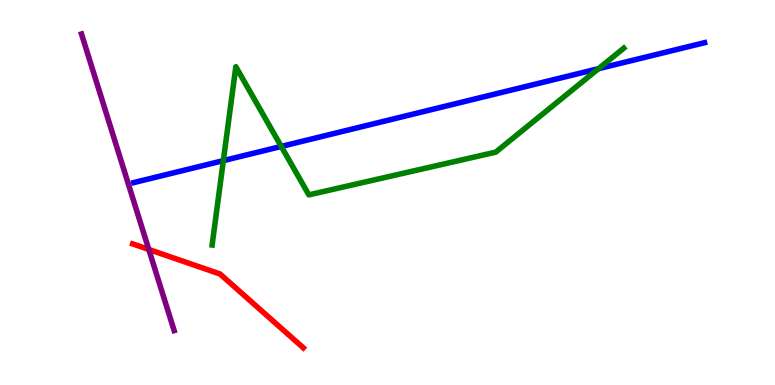[{'lines': ['blue', 'red'], 'intersections': []}, {'lines': ['green', 'red'], 'intersections': []}, {'lines': ['purple', 'red'], 'intersections': [{'x': 1.92, 'y': 3.52}]}, {'lines': ['blue', 'green'], 'intersections': [{'x': 2.88, 'y': 5.83}, {'x': 3.63, 'y': 6.2}, {'x': 7.72, 'y': 8.22}]}, {'lines': ['blue', 'purple'], 'intersections': []}, {'lines': ['green', 'purple'], 'intersections': []}]